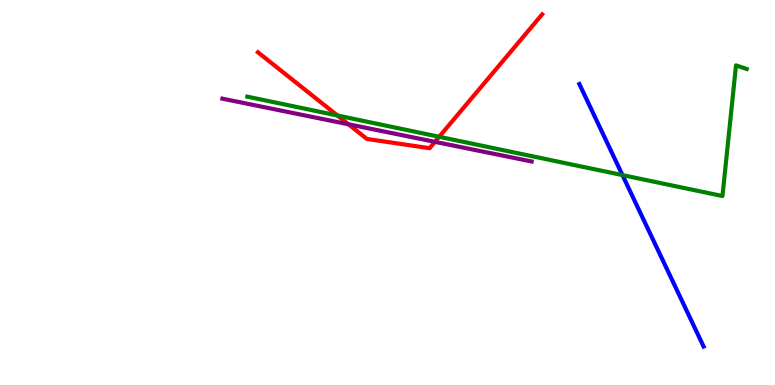[{'lines': ['blue', 'red'], 'intersections': []}, {'lines': ['green', 'red'], 'intersections': [{'x': 4.35, 'y': 7.0}, {'x': 5.67, 'y': 6.45}]}, {'lines': ['purple', 'red'], 'intersections': [{'x': 4.5, 'y': 6.77}, {'x': 5.61, 'y': 6.32}]}, {'lines': ['blue', 'green'], 'intersections': [{'x': 8.03, 'y': 5.45}]}, {'lines': ['blue', 'purple'], 'intersections': []}, {'lines': ['green', 'purple'], 'intersections': []}]